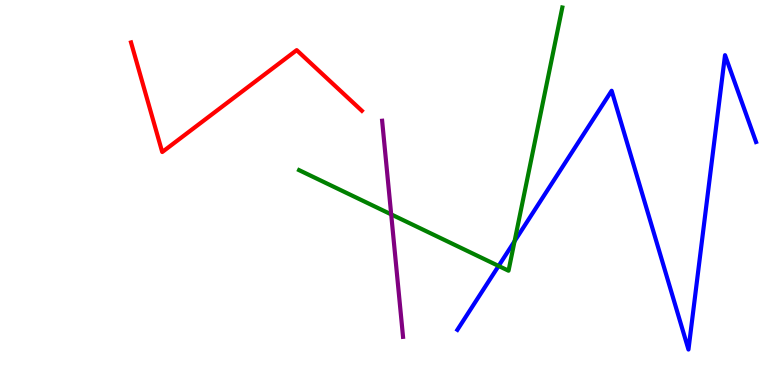[{'lines': ['blue', 'red'], 'intersections': []}, {'lines': ['green', 'red'], 'intersections': []}, {'lines': ['purple', 'red'], 'intersections': []}, {'lines': ['blue', 'green'], 'intersections': [{'x': 6.43, 'y': 3.09}, {'x': 6.64, 'y': 3.74}]}, {'lines': ['blue', 'purple'], 'intersections': []}, {'lines': ['green', 'purple'], 'intersections': [{'x': 5.05, 'y': 4.43}]}]